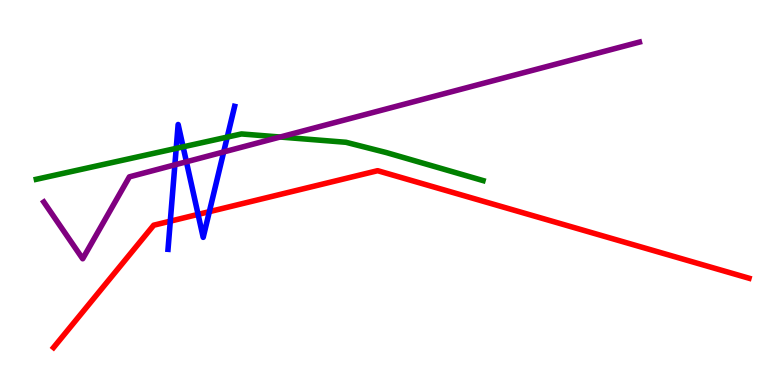[{'lines': ['blue', 'red'], 'intersections': [{'x': 2.2, 'y': 4.26}, {'x': 2.56, 'y': 4.43}, {'x': 2.7, 'y': 4.5}]}, {'lines': ['green', 'red'], 'intersections': []}, {'lines': ['purple', 'red'], 'intersections': []}, {'lines': ['blue', 'green'], 'intersections': [{'x': 2.27, 'y': 6.15}, {'x': 2.36, 'y': 6.19}, {'x': 2.93, 'y': 6.44}]}, {'lines': ['blue', 'purple'], 'intersections': [{'x': 2.26, 'y': 5.72}, {'x': 2.41, 'y': 5.8}, {'x': 2.89, 'y': 6.05}]}, {'lines': ['green', 'purple'], 'intersections': [{'x': 3.61, 'y': 6.44}]}]